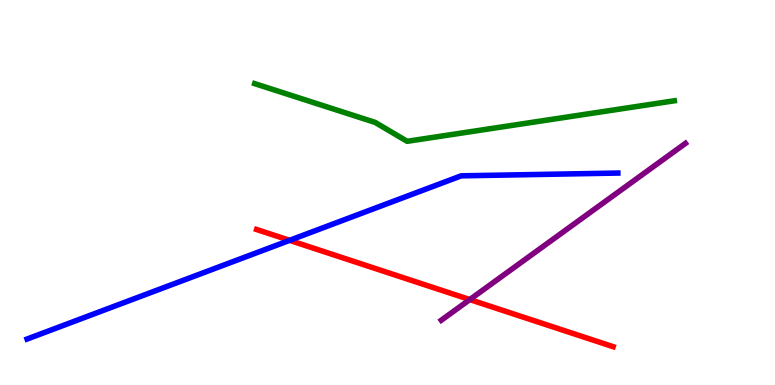[{'lines': ['blue', 'red'], 'intersections': [{'x': 3.74, 'y': 3.76}]}, {'lines': ['green', 'red'], 'intersections': []}, {'lines': ['purple', 'red'], 'intersections': [{'x': 6.06, 'y': 2.22}]}, {'lines': ['blue', 'green'], 'intersections': []}, {'lines': ['blue', 'purple'], 'intersections': []}, {'lines': ['green', 'purple'], 'intersections': []}]